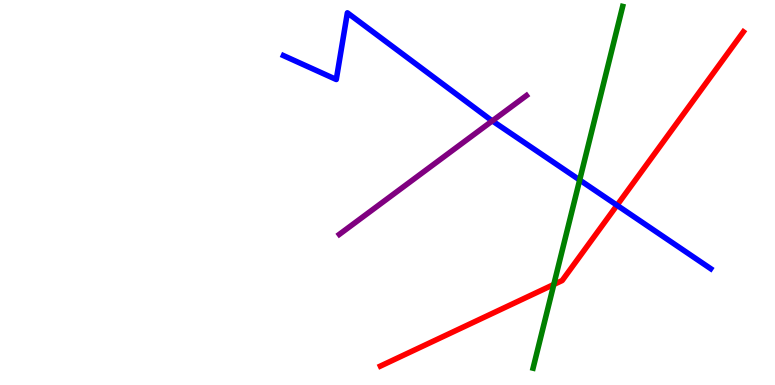[{'lines': ['blue', 'red'], 'intersections': [{'x': 7.96, 'y': 4.67}]}, {'lines': ['green', 'red'], 'intersections': [{'x': 7.15, 'y': 2.61}]}, {'lines': ['purple', 'red'], 'intersections': []}, {'lines': ['blue', 'green'], 'intersections': [{'x': 7.48, 'y': 5.32}]}, {'lines': ['blue', 'purple'], 'intersections': [{'x': 6.35, 'y': 6.86}]}, {'lines': ['green', 'purple'], 'intersections': []}]